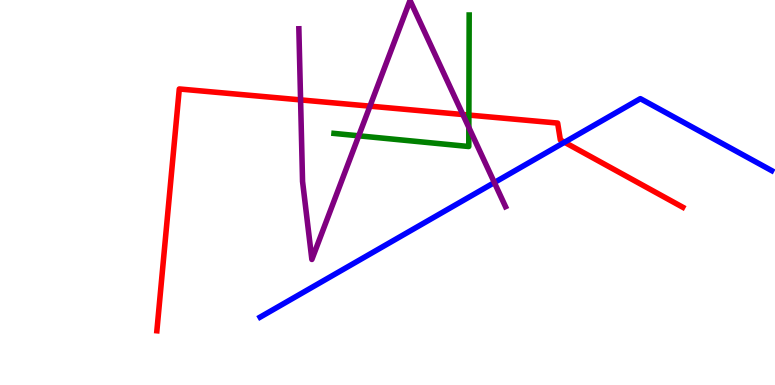[{'lines': ['blue', 'red'], 'intersections': [{'x': 7.28, 'y': 6.31}]}, {'lines': ['green', 'red'], 'intersections': [{'x': 6.05, 'y': 7.01}]}, {'lines': ['purple', 'red'], 'intersections': [{'x': 3.88, 'y': 7.41}, {'x': 4.77, 'y': 7.24}, {'x': 5.97, 'y': 7.03}]}, {'lines': ['blue', 'green'], 'intersections': []}, {'lines': ['blue', 'purple'], 'intersections': [{'x': 6.38, 'y': 5.26}]}, {'lines': ['green', 'purple'], 'intersections': [{'x': 4.63, 'y': 6.47}, {'x': 6.05, 'y': 6.69}]}]